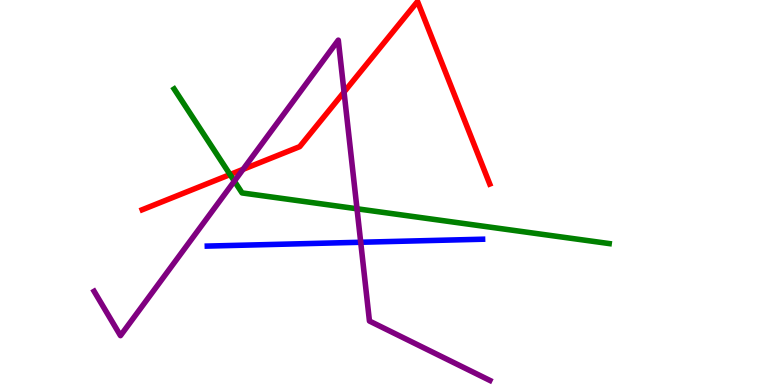[{'lines': ['blue', 'red'], 'intersections': []}, {'lines': ['green', 'red'], 'intersections': [{'x': 2.97, 'y': 5.47}]}, {'lines': ['purple', 'red'], 'intersections': [{'x': 3.14, 'y': 5.6}, {'x': 4.44, 'y': 7.61}]}, {'lines': ['blue', 'green'], 'intersections': []}, {'lines': ['blue', 'purple'], 'intersections': [{'x': 4.65, 'y': 3.71}]}, {'lines': ['green', 'purple'], 'intersections': [{'x': 3.02, 'y': 5.3}, {'x': 4.61, 'y': 4.58}]}]